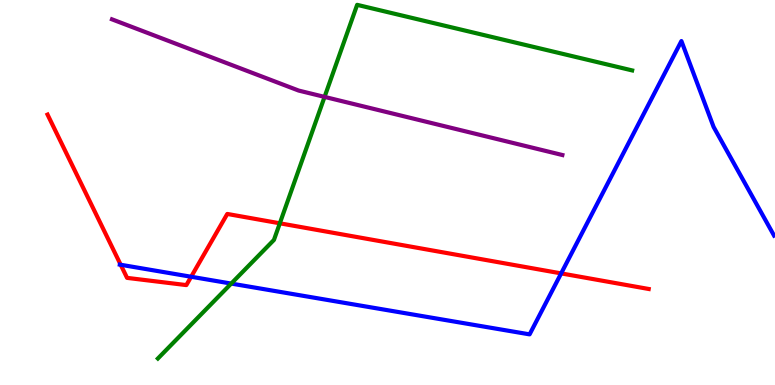[{'lines': ['blue', 'red'], 'intersections': [{'x': 1.56, 'y': 3.12}, {'x': 2.47, 'y': 2.81}, {'x': 7.24, 'y': 2.9}]}, {'lines': ['green', 'red'], 'intersections': [{'x': 3.61, 'y': 4.2}]}, {'lines': ['purple', 'red'], 'intersections': []}, {'lines': ['blue', 'green'], 'intersections': [{'x': 2.98, 'y': 2.63}]}, {'lines': ['blue', 'purple'], 'intersections': []}, {'lines': ['green', 'purple'], 'intersections': [{'x': 4.19, 'y': 7.48}]}]